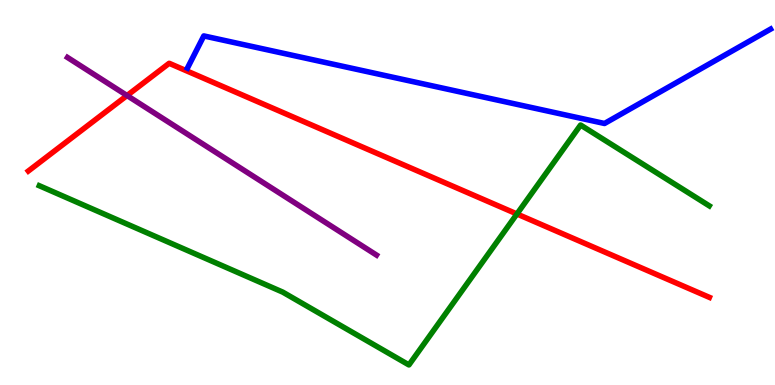[{'lines': ['blue', 'red'], 'intersections': []}, {'lines': ['green', 'red'], 'intersections': [{'x': 6.67, 'y': 4.44}]}, {'lines': ['purple', 'red'], 'intersections': [{'x': 1.64, 'y': 7.52}]}, {'lines': ['blue', 'green'], 'intersections': []}, {'lines': ['blue', 'purple'], 'intersections': []}, {'lines': ['green', 'purple'], 'intersections': []}]